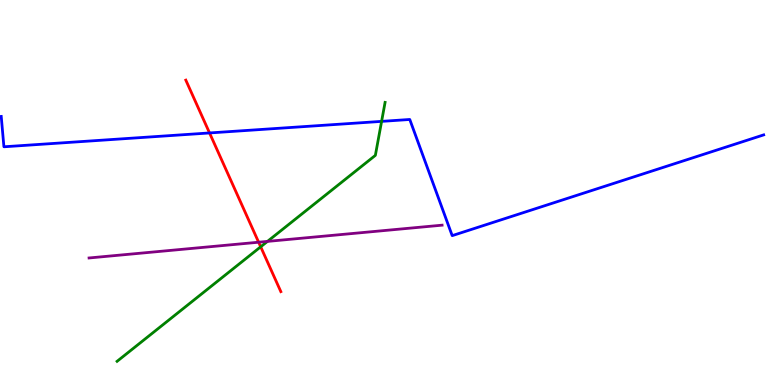[{'lines': ['blue', 'red'], 'intersections': [{'x': 2.7, 'y': 6.55}]}, {'lines': ['green', 'red'], 'intersections': [{'x': 3.36, 'y': 3.59}]}, {'lines': ['purple', 'red'], 'intersections': [{'x': 3.34, 'y': 3.71}]}, {'lines': ['blue', 'green'], 'intersections': [{'x': 4.92, 'y': 6.85}]}, {'lines': ['blue', 'purple'], 'intersections': []}, {'lines': ['green', 'purple'], 'intersections': [{'x': 3.45, 'y': 3.73}]}]